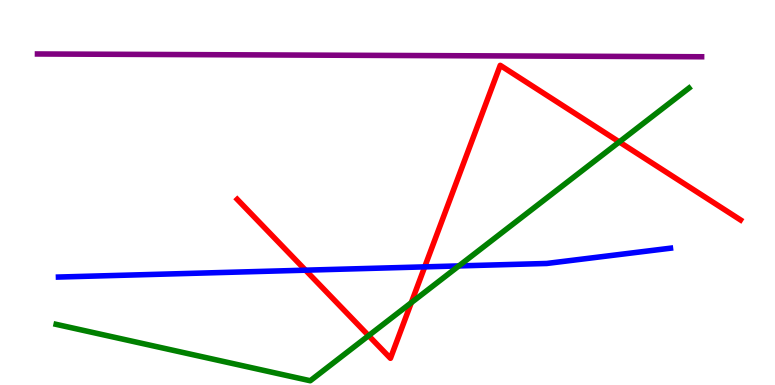[{'lines': ['blue', 'red'], 'intersections': [{'x': 3.94, 'y': 2.98}, {'x': 5.48, 'y': 3.07}]}, {'lines': ['green', 'red'], 'intersections': [{'x': 4.76, 'y': 1.28}, {'x': 5.31, 'y': 2.14}, {'x': 7.99, 'y': 6.31}]}, {'lines': ['purple', 'red'], 'intersections': []}, {'lines': ['blue', 'green'], 'intersections': [{'x': 5.92, 'y': 3.09}]}, {'lines': ['blue', 'purple'], 'intersections': []}, {'lines': ['green', 'purple'], 'intersections': []}]